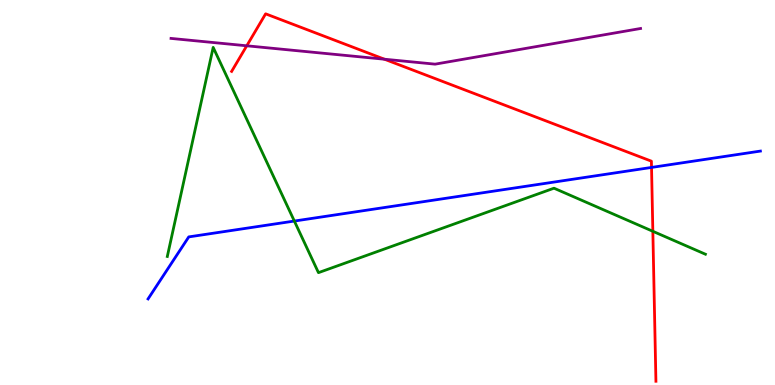[{'lines': ['blue', 'red'], 'intersections': [{'x': 8.41, 'y': 5.65}]}, {'lines': ['green', 'red'], 'intersections': [{'x': 8.42, 'y': 3.99}]}, {'lines': ['purple', 'red'], 'intersections': [{'x': 3.18, 'y': 8.81}, {'x': 4.96, 'y': 8.46}]}, {'lines': ['blue', 'green'], 'intersections': [{'x': 3.8, 'y': 4.26}]}, {'lines': ['blue', 'purple'], 'intersections': []}, {'lines': ['green', 'purple'], 'intersections': []}]